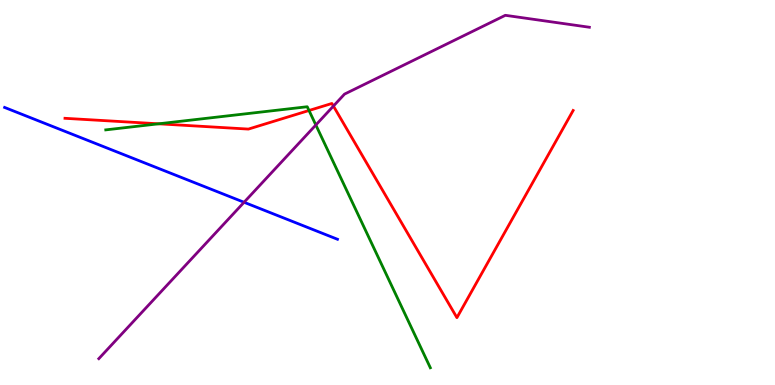[{'lines': ['blue', 'red'], 'intersections': []}, {'lines': ['green', 'red'], 'intersections': [{'x': 2.05, 'y': 6.78}, {'x': 3.99, 'y': 7.13}]}, {'lines': ['purple', 'red'], 'intersections': [{'x': 4.3, 'y': 7.25}]}, {'lines': ['blue', 'green'], 'intersections': []}, {'lines': ['blue', 'purple'], 'intersections': [{'x': 3.15, 'y': 4.75}]}, {'lines': ['green', 'purple'], 'intersections': [{'x': 4.08, 'y': 6.75}]}]